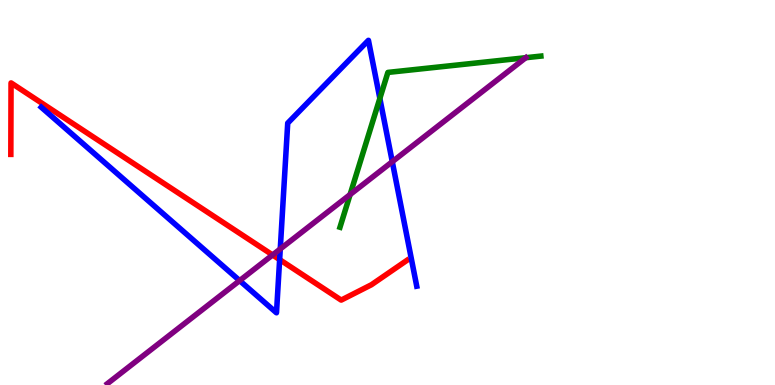[{'lines': ['blue', 'red'], 'intersections': [{'x': 3.61, 'y': 3.26}]}, {'lines': ['green', 'red'], 'intersections': []}, {'lines': ['purple', 'red'], 'intersections': [{'x': 3.52, 'y': 3.38}]}, {'lines': ['blue', 'green'], 'intersections': [{'x': 4.9, 'y': 7.44}]}, {'lines': ['blue', 'purple'], 'intersections': [{'x': 3.09, 'y': 2.71}, {'x': 3.62, 'y': 3.53}, {'x': 5.06, 'y': 5.8}]}, {'lines': ['green', 'purple'], 'intersections': [{'x': 4.52, 'y': 4.95}, {'x': 6.78, 'y': 8.5}]}]